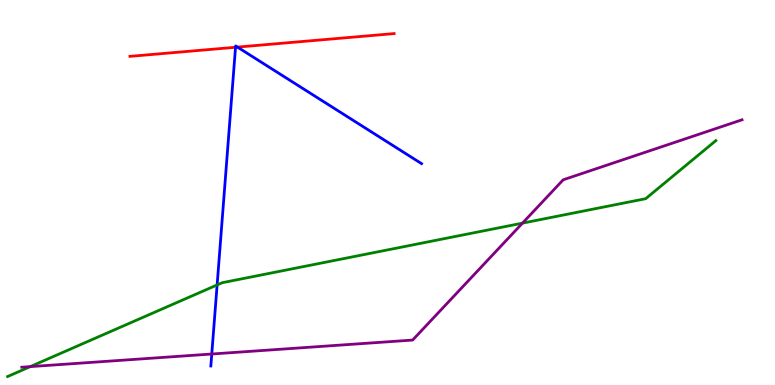[{'lines': ['blue', 'red'], 'intersections': [{'x': 3.04, 'y': 8.77}, {'x': 3.06, 'y': 8.78}]}, {'lines': ['green', 'red'], 'intersections': []}, {'lines': ['purple', 'red'], 'intersections': []}, {'lines': ['blue', 'green'], 'intersections': [{'x': 2.8, 'y': 2.6}]}, {'lines': ['blue', 'purple'], 'intersections': [{'x': 2.73, 'y': 0.805}]}, {'lines': ['green', 'purple'], 'intersections': [{'x': 0.391, 'y': 0.477}, {'x': 6.74, 'y': 4.2}]}]